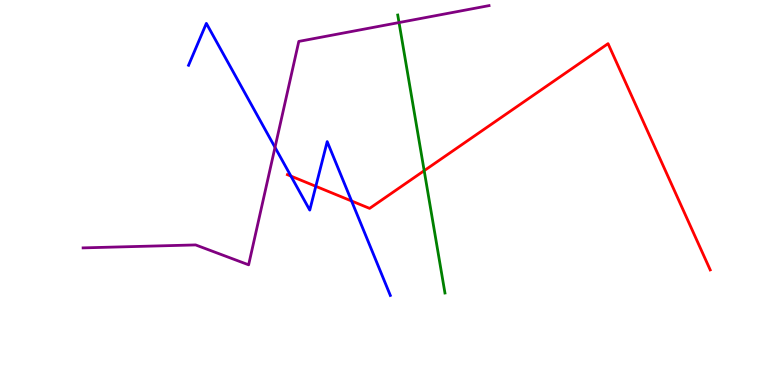[{'lines': ['blue', 'red'], 'intersections': [{'x': 3.75, 'y': 5.43}, {'x': 4.08, 'y': 5.16}, {'x': 4.54, 'y': 4.78}]}, {'lines': ['green', 'red'], 'intersections': [{'x': 5.47, 'y': 5.57}]}, {'lines': ['purple', 'red'], 'intersections': []}, {'lines': ['blue', 'green'], 'intersections': []}, {'lines': ['blue', 'purple'], 'intersections': [{'x': 3.55, 'y': 6.17}]}, {'lines': ['green', 'purple'], 'intersections': [{'x': 5.15, 'y': 9.41}]}]